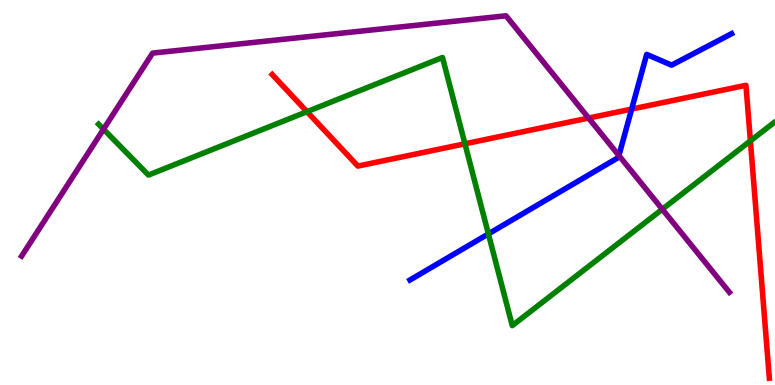[{'lines': ['blue', 'red'], 'intersections': [{'x': 8.15, 'y': 7.17}]}, {'lines': ['green', 'red'], 'intersections': [{'x': 3.96, 'y': 7.1}, {'x': 6.0, 'y': 6.27}, {'x': 9.68, 'y': 6.34}]}, {'lines': ['purple', 'red'], 'intersections': [{'x': 7.59, 'y': 6.93}]}, {'lines': ['blue', 'green'], 'intersections': [{'x': 6.3, 'y': 3.92}]}, {'lines': ['blue', 'purple'], 'intersections': [{'x': 7.99, 'y': 5.96}]}, {'lines': ['green', 'purple'], 'intersections': [{'x': 1.34, 'y': 6.64}, {'x': 8.55, 'y': 4.57}]}]